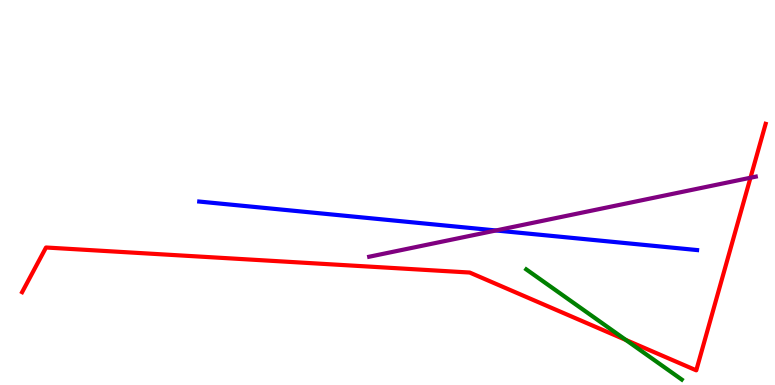[{'lines': ['blue', 'red'], 'intersections': []}, {'lines': ['green', 'red'], 'intersections': [{'x': 8.08, 'y': 1.17}]}, {'lines': ['purple', 'red'], 'intersections': [{'x': 9.68, 'y': 5.38}]}, {'lines': ['blue', 'green'], 'intersections': []}, {'lines': ['blue', 'purple'], 'intersections': [{'x': 6.4, 'y': 4.01}]}, {'lines': ['green', 'purple'], 'intersections': []}]